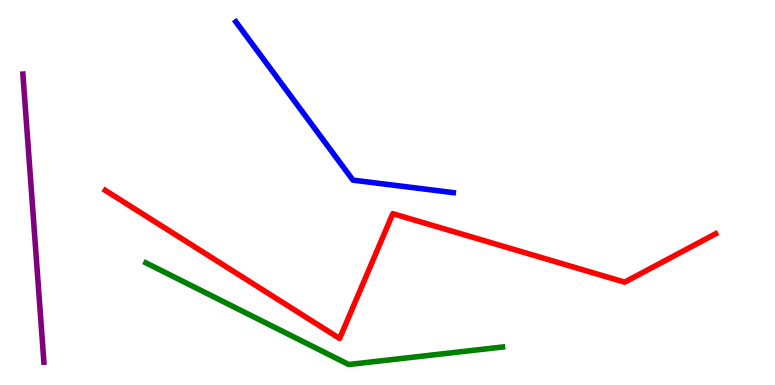[{'lines': ['blue', 'red'], 'intersections': []}, {'lines': ['green', 'red'], 'intersections': []}, {'lines': ['purple', 'red'], 'intersections': []}, {'lines': ['blue', 'green'], 'intersections': []}, {'lines': ['blue', 'purple'], 'intersections': []}, {'lines': ['green', 'purple'], 'intersections': []}]